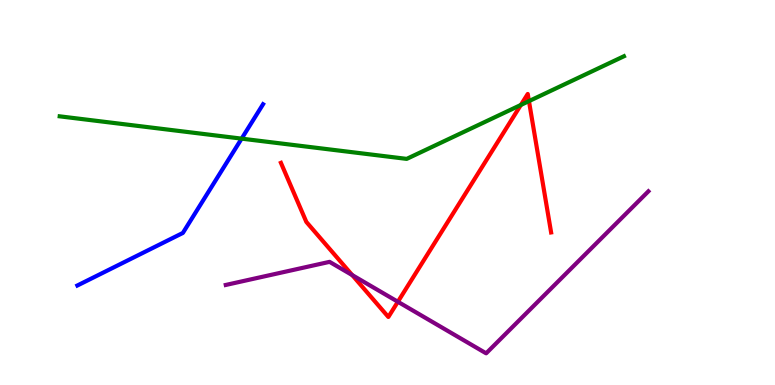[{'lines': ['blue', 'red'], 'intersections': []}, {'lines': ['green', 'red'], 'intersections': [{'x': 6.72, 'y': 7.27}, {'x': 6.83, 'y': 7.37}]}, {'lines': ['purple', 'red'], 'intersections': [{'x': 4.54, 'y': 2.85}, {'x': 5.13, 'y': 2.16}]}, {'lines': ['blue', 'green'], 'intersections': [{'x': 3.12, 'y': 6.4}]}, {'lines': ['blue', 'purple'], 'intersections': []}, {'lines': ['green', 'purple'], 'intersections': []}]